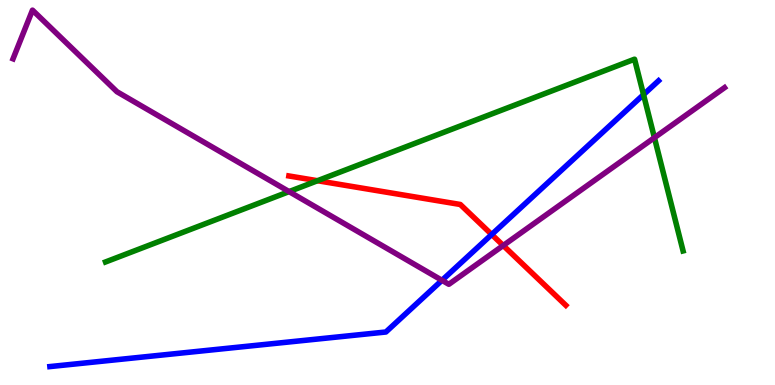[{'lines': ['blue', 'red'], 'intersections': [{'x': 6.34, 'y': 3.91}]}, {'lines': ['green', 'red'], 'intersections': [{'x': 4.1, 'y': 5.31}]}, {'lines': ['purple', 'red'], 'intersections': [{'x': 6.49, 'y': 3.62}]}, {'lines': ['blue', 'green'], 'intersections': [{'x': 8.3, 'y': 7.54}]}, {'lines': ['blue', 'purple'], 'intersections': [{'x': 5.7, 'y': 2.72}]}, {'lines': ['green', 'purple'], 'intersections': [{'x': 3.73, 'y': 5.02}, {'x': 8.44, 'y': 6.42}]}]